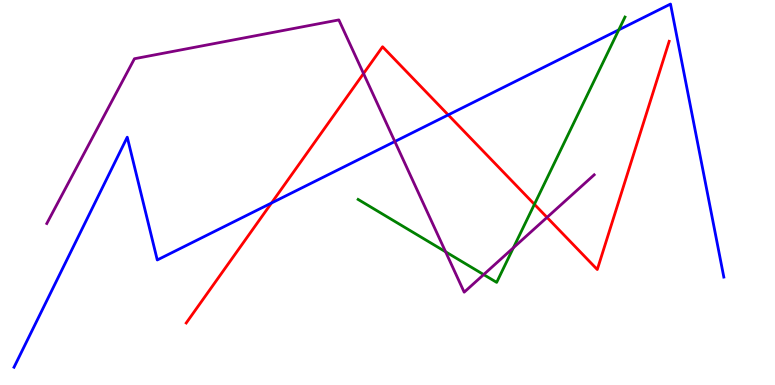[{'lines': ['blue', 'red'], 'intersections': [{'x': 3.5, 'y': 4.73}, {'x': 5.78, 'y': 7.02}]}, {'lines': ['green', 'red'], 'intersections': [{'x': 6.9, 'y': 4.69}]}, {'lines': ['purple', 'red'], 'intersections': [{'x': 4.69, 'y': 8.09}, {'x': 7.06, 'y': 4.35}]}, {'lines': ['blue', 'green'], 'intersections': [{'x': 7.98, 'y': 9.22}]}, {'lines': ['blue', 'purple'], 'intersections': [{'x': 5.09, 'y': 6.32}]}, {'lines': ['green', 'purple'], 'intersections': [{'x': 5.75, 'y': 3.46}, {'x': 6.24, 'y': 2.87}, {'x': 6.62, 'y': 3.56}]}]